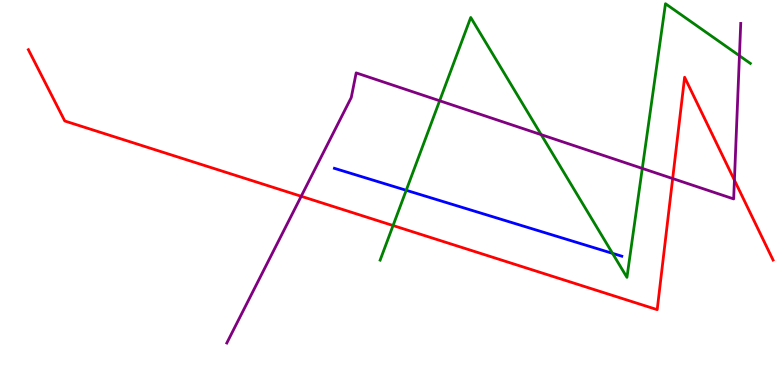[{'lines': ['blue', 'red'], 'intersections': []}, {'lines': ['green', 'red'], 'intersections': [{'x': 5.07, 'y': 4.14}]}, {'lines': ['purple', 'red'], 'intersections': [{'x': 3.89, 'y': 4.9}, {'x': 8.68, 'y': 5.36}, {'x': 9.48, 'y': 5.32}]}, {'lines': ['blue', 'green'], 'intersections': [{'x': 5.24, 'y': 5.06}, {'x': 7.9, 'y': 3.42}]}, {'lines': ['blue', 'purple'], 'intersections': []}, {'lines': ['green', 'purple'], 'intersections': [{'x': 5.67, 'y': 7.38}, {'x': 6.98, 'y': 6.5}, {'x': 8.29, 'y': 5.63}, {'x': 9.54, 'y': 8.55}]}]